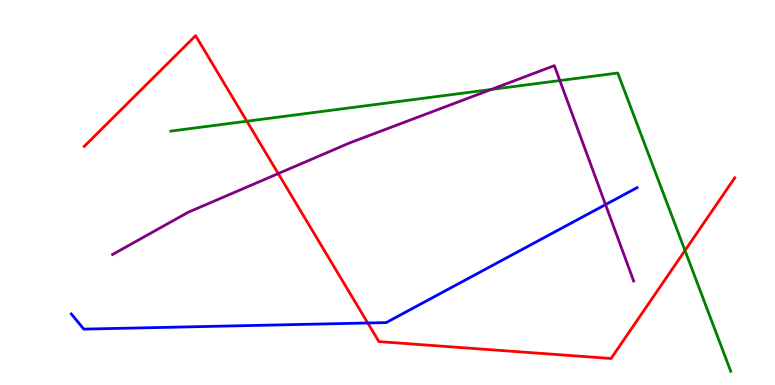[{'lines': ['blue', 'red'], 'intersections': [{'x': 4.75, 'y': 1.61}]}, {'lines': ['green', 'red'], 'intersections': [{'x': 3.19, 'y': 6.85}, {'x': 8.84, 'y': 3.49}]}, {'lines': ['purple', 'red'], 'intersections': [{'x': 3.59, 'y': 5.49}]}, {'lines': ['blue', 'green'], 'intersections': []}, {'lines': ['blue', 'purple'], 'intersections': [{'x': 7.81, 'y': 4.69}]}, {'lines': ['green', 'purple'], 'intersections': [{'x': 6.34, 'y': 7.68}, {'x': 7.22, 'y': 7.91}]}]